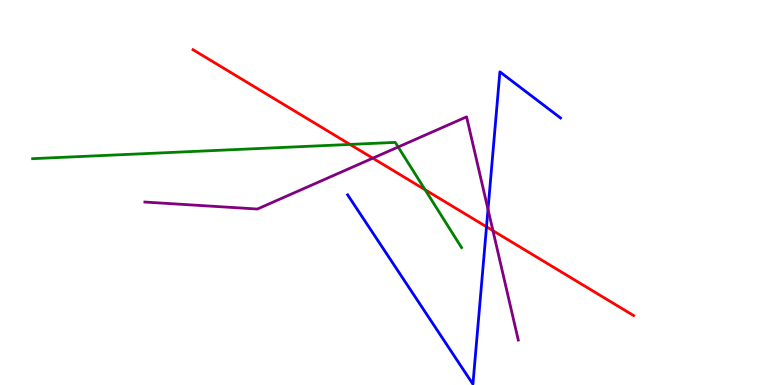[{'lines': ['blue', 'red'], 'intersections': [{'x': 6.28, 'y': 4.11}]}, {'lines': ['green', 'red'], 'intersections': [{'x': 4.52, 'y': 6.25}, {'x': 5.48, 'y': 5.07}]}, {'lines': ['purple', 'red'], 'intersections': [{'x': 4.81, 'y': 5.89}, {'x': 6.36, 'y': 4.01}]}, {'lines': ['blue', 'green'], 'intersections': []}, {'lines': ['blue', 'purple'], 'intersections': [{'x': 6.3, 'y': 4.56}]}, {'lines': ['green', 'purple'], 'intersections': [{'x': 5.14, 'y': 6.18}]}]